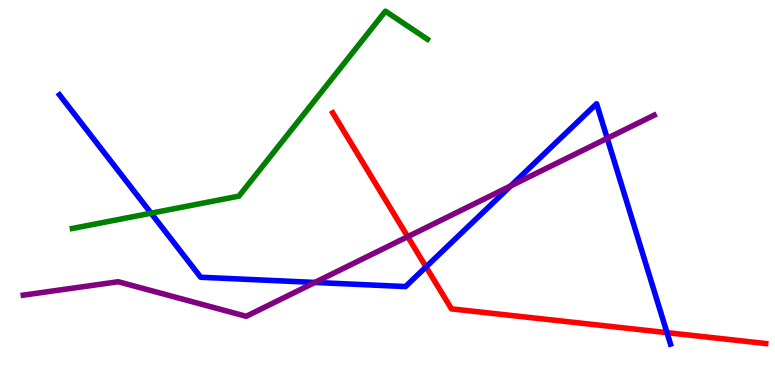[{'lines': ['blue', 'red'], 'intersections': [{'x': 5.5, 'y': 3.07}, {'x': 8.61, 'y': 1.36}]}, {'lines': ['green', 'red'], 'intersections': []}, {'lines': ['purple', 'red'], 'intersections': [{'x': 5.26, 'y': 3.85}]}, {'lines': ['blue', 'green'], 'intersections': [{'x': 1.95, 'y': 4.46}]}, {'lines': ['blue', 'purple'], 'intersections': [{'x': 4.06, 'y': 2.66}, {'x': 6.59, 'y': 5.17}, {'x': 7.84, 'y': 6.41}]}, {'lines': ['green', 'purple'], 'intersections': []}]